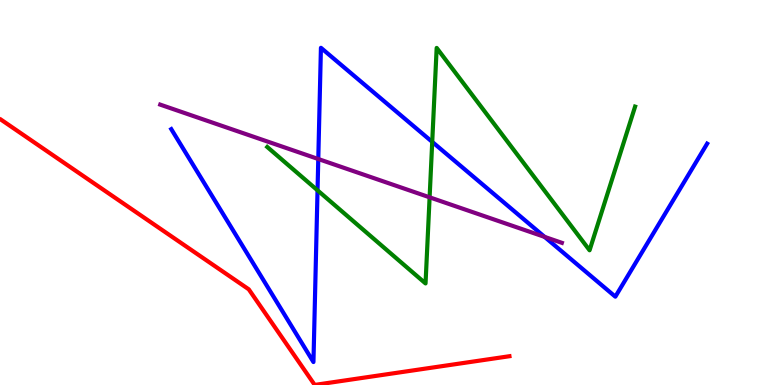[{'lines': ['blue', 'red'], 'intersections': []}, {'lines': ['green', 'red'], 'intersections': []}, {'lines': ['purple', 'red'], 'intersections': []}, {'lines': ['blue', 'green'], 'intersections': [{'x': 4.1, 'y': 5.06}, {'x': 5.58, 'y': 6.31}]}, {'lines': ['blue', 'purple'], 'intersections': [{'x': 4.11, 'y': 5.87}, {'x': 7.03, 'y': 3.85}]}, {'lines': ['green', 'purple'], 'intersections': [{'x': 5.54, 'y': 4.87}]}]